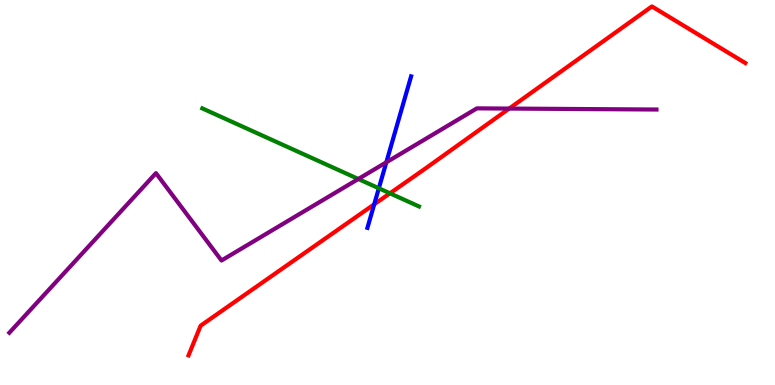[{'lines': ['blue', 'red'], 'intersections': [{'x': 4.83, 'y': 4.69}]}, {'lines': ['green', 'red'], 'intersections': [{'x': 5.03, 'y': 4.98}]}, {'lines': ['purple', 'red'], 'intersections': [{'x': 6.57, 'y': 7.18}]}, {'lines': ['blue', 'green'], 'intersections': [{'x': 4.89, 'y': 5.11}]}, {'lines': ['blue', 'purple'], 'intersections': [{'x': 4.98, 'y': 5.78}]}, {'lines': ['green', 'purple'], 'intersections': [{'x': 4.62, 'y': 5.35}]}]